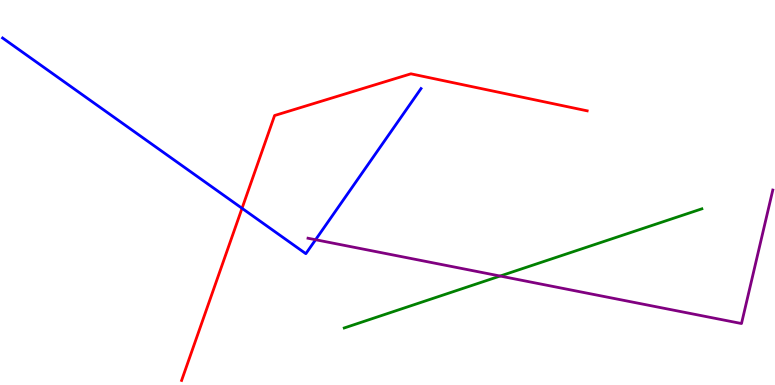[{'lines': ['blue', 'red'], 'intersections': [{'x': 3.12, 'y': 4.59}]}, {'lines': ['green', 'red'], 'intersections': []}, {'lines': ['purple', 'red'], 'intersections': []}, {'lines': ['blue', 'green'], 'intersections': []}, {'lines': ['blue', 'purple'], 'intersections': [{'x': 4.07, 'y': 3.77}]}, {'lines': ['green', 'purple'], 'intersections': [{'x': 6.45, 'y': 2.83}]}]